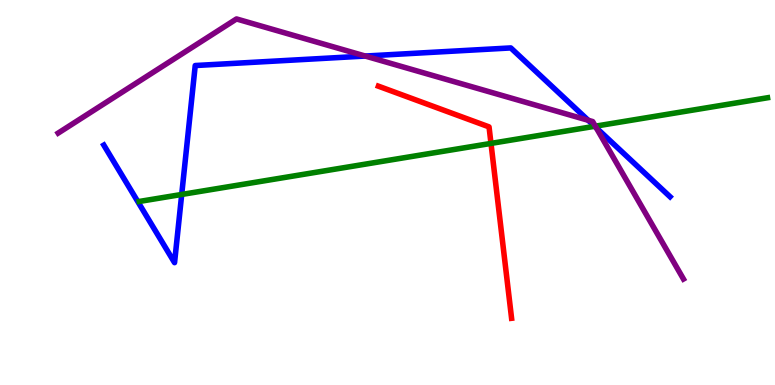[{'lines': ['blue', 'red'], 'intersections': []}, {'lines': ['green', 'red'], 'intersections': [{'x': 6.34, 'y': 6.28}]}, {'lines': ['purple', 'red'], 'intersections': []}, {'lines': ['blue', 'green'], 'intersections': [{'x': 2.34, 'y': 4.95}, {'x': 7.67, 'y': 6.72}]}, {'lines': ['blue', 'purple'], 'intersections': [{'x': 4.71, 'y': 8.54}, {'x': 7.59, 'y': 6.88}, {'x': 7.69, 'y': 6.68}]}, {'lines': ['green', 'purple'], 'intersections': [{'x': 7.68, 'y': 6.72}]}]